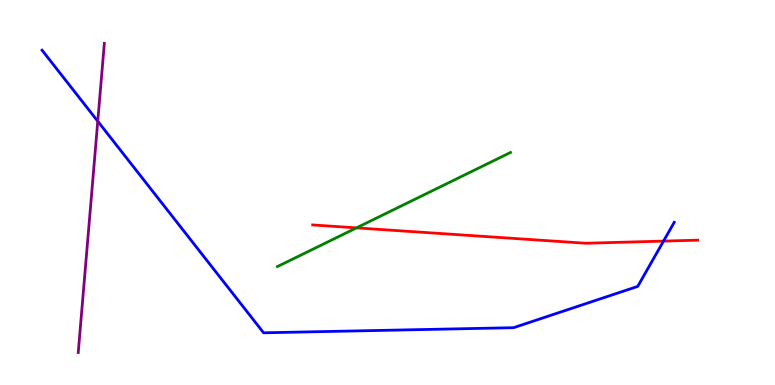[{'lines': ['blue', 'red'], 'intersections': [{'x': 8.56, 'y': 3.74}]}, {'lines': ['green', 'red'], 'intersections': [{'x': 4.6, 'y': 4.08}]}, {'lines': ['purple', 'red'], 'intersections': []}, {'lines': ['blue', 'green'], 'intersections': []}, {'lines': ['blue', 'purple'], 'intersections': [{'x': 1.26, 'y': 6.85}]}, {'lines': ['green', 'purple'], 'intersections': []}]